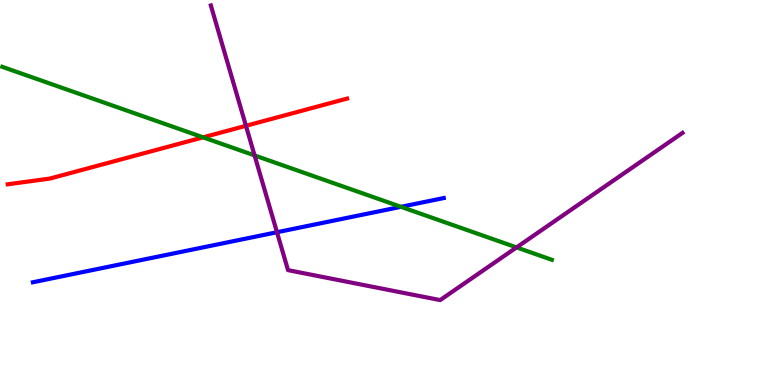[{'lines': ['blue', 'red'], 'intersections': []}, {'lines': ['green', 'red'], 'intersections': [{'x': 2.62, 'y': 6.43}]}, {'lines': ['purple', 'red'], 'intersections': [{'x': 3.17, 'y': 6.73}]}, {'lines': ['blue', 'green'], 'intersections': [{'x': 5.17, 'y': 4.63}]}, {'lines': ['blue', 'purple'], 'intersections': [{'x': 3.57, 'y': 3.97}]}, {'lines': ['green', 'purple'], 'intersections': [{'x': 3.28, 'y': 5.96}, {'x': 6.67, 'y': 3.57}]}]